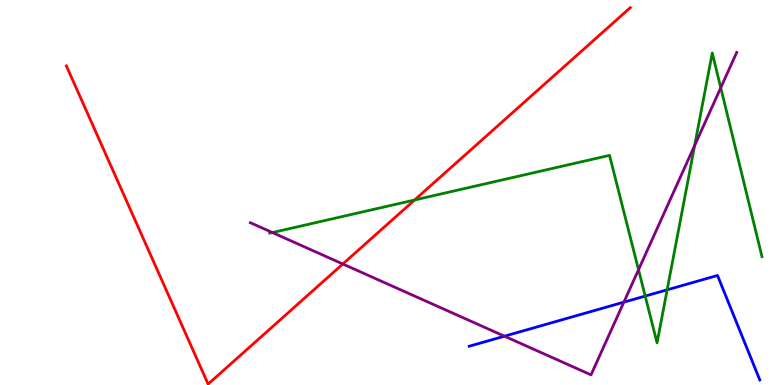[{'lines': ['blue', 'red'], 'intersections': []}, {'lines': ['green', 'red'], 'intersections': [{'x': 5.35, 'y': 4.81}]}, {'lines': ['purple', 'red'], 'intersections': [{'x': 4.42, 'y': 3.14}]}, {'lines': ['blue', 'green'], 'intersections': [{'x': 8.33, 'y': 2.31}, {'x': 8.61, 'y': 2.47}]}, {'lines': ['blue', 'purple'], 'intersections': [{'x': 6.51, 'y': 1.27}, {'x': 8.05, 'y': 2.15}]}, {'lines': ['green', 'purple'], 'intersections': [{'x': 3.51, 'y': 3.96}, {'x': 8.24, 'y': 2.99}, {'x': 8.96, 'y': 6.22}, {'x': 9.3, 'y': 7.72}]}]